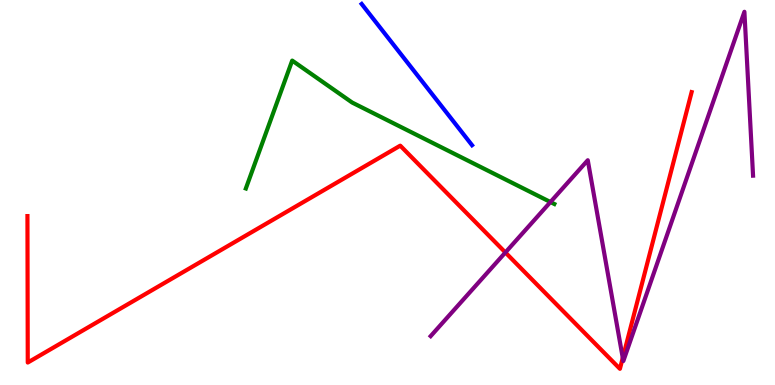[{'lines': ['blue', 'red'], 'intersections': []}, {'lines': ['green', 'red'], 'intersections': []}, {'lines': ['purple', 'red'], 'intersections': [{'x': 6.52, 'y': 3.44}, {'x': 8.04, 'y': 0.704}]}, {'lines': ['blue', 'green'], 'intersections': []}, {'lines': ['blue', 'purple'], 'intersections': []}, {'lines': ['green', 'purple'], 'intersections': [{'x': 7.1, 'y': 4.75}]}]